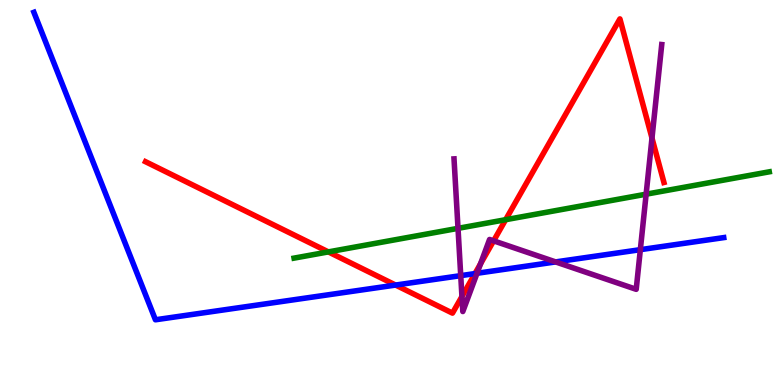[{'lines': ['blue', 'red'], 'intersections': [{'x': 5.1, 'y': 2.6}, {'x': 6.13, 'y': 2.89}]}, {'lines': ['green', 'red'], 'intersections': [{'x': 4.24, 'y': 3.46}, {'x': 6.52, 'y': 4.29}]}, {'lines': ['purple', 'red'], 'intersections': [{'x': 5.96, 'y': 2.3}, {'x': 6.2, 'y': 3.15}, {'x': 6.37, 'y': 3.74}, {'x': 8.41, 'y': 6.41}]}, {'lines': ['blue', 'green'], 'intersections': []}, {'lines': ['blue', 'purple'], 'intersections': [{'x': 5.95, 'y': 2.84}, {'x': 6.16, 'y': 2.9}, {'x': 7.17, 'y': 3.2}, {'x': 8.26, 'y': 3.52}]}, {'lines': ['green', 'purple'], 'intersections': [{'x': 5.91, 'y': 4.07}, {'x': 8.34, 'y': 4.96}]}]